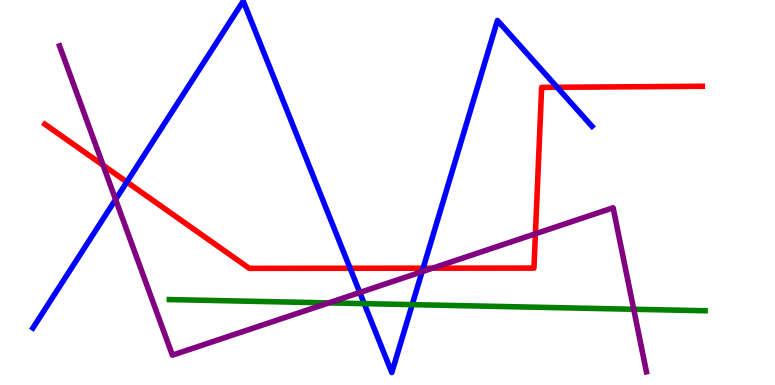[{'lines': ['blue', 'red'], 'intersections': [{'x': 1.64, 'y': 5.27}, {'x': 4.52, 'y': 3.03}, {'x': 5.46, 'y': 3.03}, {'x': 7.19, 'y': 7.73}]}, {'lines': ['green', 'red'], 'intersections': []}, {'lines': ['purple', 'red'], 'intersections': [{'x': 1.33, 'y': 5.71}, {'x': 5.58, 'y': 3.03}, {'x': 6.91, 'y': 3.93}]}, {'lines': ['blue', 'green'], 'intersections': [{'x': 4.7, 'y': 2.11}, {'x': 5.32, 'y': 2.09}]}, {'lines': ['blue', 'purple'], 'intersections': [{'x': 1.49, 'y': 4.82}, {'x': 4.64, 'y': 2.4}, {'x': 5.45, 'y': 2.94}]}, {'lines': ['green', 'purple'], 'intersections': [{'x': 4.24, 'y': 2.13}, {'x': 8.18, 'y': 1.97}]}]